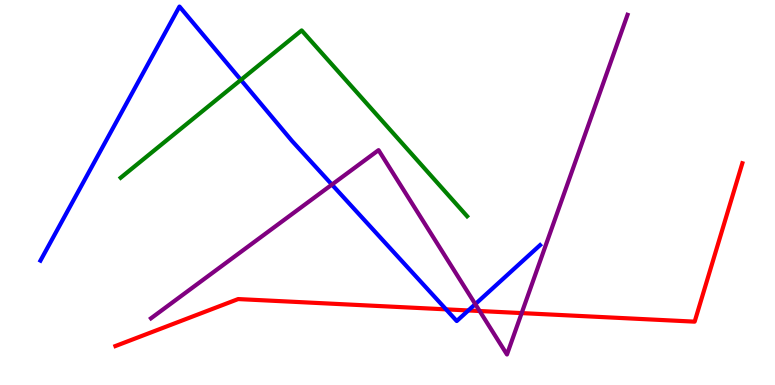[{'lines': ['blue', 'red'], 'intersections': [{'x': 5.76, 'y': 1.96}, {'x': 6.04, 'y': 1.94}]}, {'lines': ['green', 'red'], 'intersections': []}, {'lines': ['purple', 'red'], 'intersections': [{'x': 6.19, 'y': 1.92}, {'x': 6.73, 'y': 1.87}]}, {'lines': ['blue', 'green'], 'intersections': [{'x': 3.11, 'y': 7.93}]}, {'lines': ['blue', 'purple'], 'intersections': [{'x': 4.28, 'y': 5.21}, {'x': 6.13, 'y': 2.1}]}, {'lines': ['green', 'purple'], 'intersections': []}]